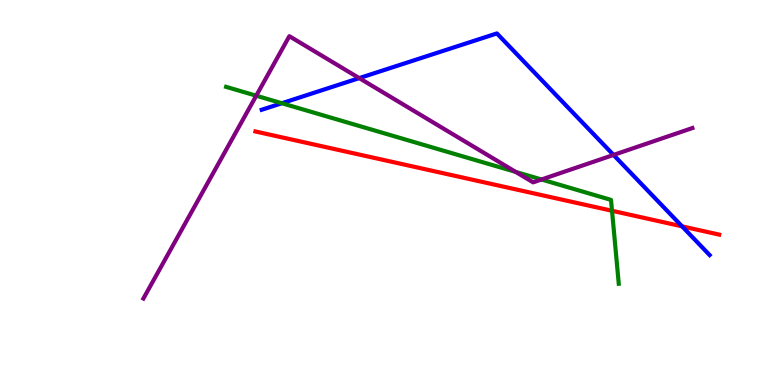[{'lines': ['blue', 'red'], 'intersections': [{'x': 8.8, 'y': 4.12}]}, {'lines': ['green', 'red'], 'intersections': [{'x': 7.9, 'y': 4.53}]}, {'lines': ['purple', 'red'], 'intersections': []}, {'lines': ['blue', 'green'], 'intersections': [{'x': 3.64, 'y': 7.32}]}, {'lines': ['blue', 'purple'], 'intersections': [{'x': 4.64, 'y': 7.97}, {'x': 7.92, 'y': 5.98}]}, {'lines': ['green', 'purple'], 'intersections': [{'x': 3.31, 'y': 7.51}, {'x': 6.65, 'y': 5.53}, {'x': 6.99, 'y': 5.34}]}]